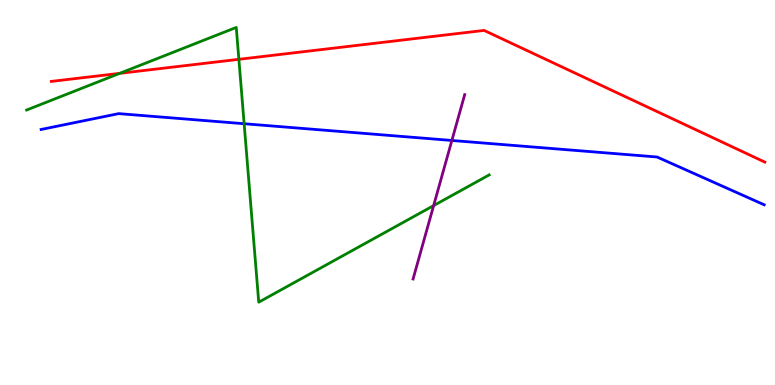[{'lines': ['blue', 'red'], 'intersections': []}, {'lines': ['green', 'red'], 'intersections': [{'x': 1.54, 'y': 8.09}, {'x': 3.08, 'y': 8.46}]}, {'lines': ['purple', 'red'], 'intersections': []}, {'lines': ['blue', 'green'], 'intersections': [{'x': 3.15, 'y': 6.79}]}, {'lines': ['blue', 'purple'], 'intersections': [{'x': 5.83, 'y': 6.35}]}, {'lines': ['green', 'purple'], 'intersections': [{'x': 5.6, 'y': 4.66}]}]